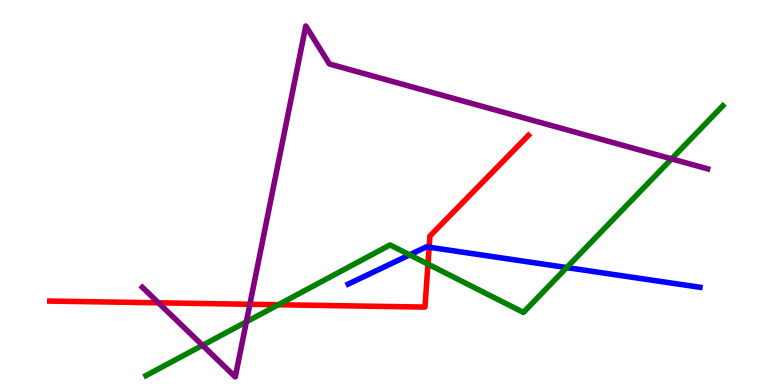[{'lines': ['blue', 'red'], 'intersections': [{'x': 5.54, 'y': 3.58}]}, {'lines': ['green', 'red'], 'intersections': [{'x': 3.59, 'y': 2.08}, {'x': 5.52, 'y': 3.14}]}, {'lines': ['purple', 'red'], 'intersections': [{'x': 2.04, 'y': 2.13}, {'x': 3.22, 'y': 2.1}]}, {'lines': ['blue', 'green'], 'intersections': [{'x': 5.29, 'y': 3.38}, {'x': 7.31, 'y': 3.05}]}, {'lines': ['blue', 'purple'], 'intersections': []}, {'lines': ['green', 'purple'], 'intersections': [{'x': 2.61, 'y': 1.03}, {'x': 3.18, 'y': 1.64}, {'x': 8.67, 'y': 5.87}]}]